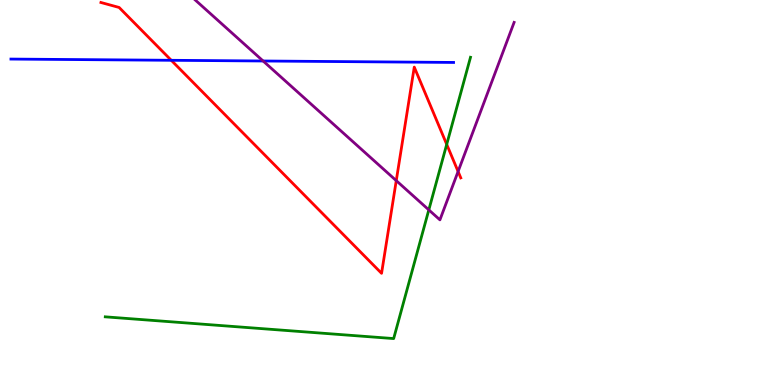[{'lines': ['blue', 'red'], 'intersections': [{'x': 2.21, 'y': 8.43}]}, {'lines': ['green', 'red'], 'intersections': [{'x': 5.76, 'y': 6.25}]}, {'lines': ['purple', 'red'], 'intersections': [{'x': 5.11, 'y': 5.31}, {'x': 5.91, 'y': 5.55}]}, {'lines': ['blue', 'green'], 'intersections': []}, {'lines': ['blue', 'purple'], 'intersections': [{'x': 3.4, 'y': 8.42}]}, {'lines': ['green', 'purple'], 'intersections': [{'x': 5.53, 'y': 4.55}]}]